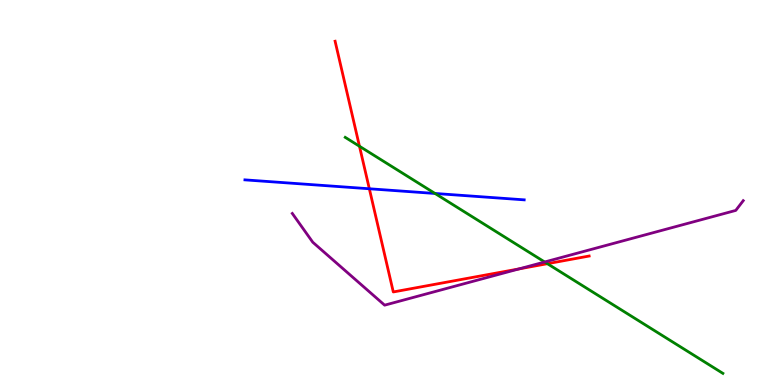[{'lines': ['blue', 'red'], 'intersections': [{'x': 4.77, 'y': 5.1}]}, {'lines': ['green', 'red'], 'intersections': [{'x': 4.64, 'y': 6.2}, {'x': 7.06, 'y': 3.15}]}, {'lines': ['purple', 'red'], 'intersections': [{'x': 6.7, 'y': 3.02}]}, {'lines': ['blue', 'green'], 'intersections': [{'x': 5.61, 'y': 4.97}]}, {'lines': ['blue', 'purple'], 'intersections': []}, {'lines': ['green', 'purple'], 'intersections': [{'x': 7.03, 'y': 3.2}]}]